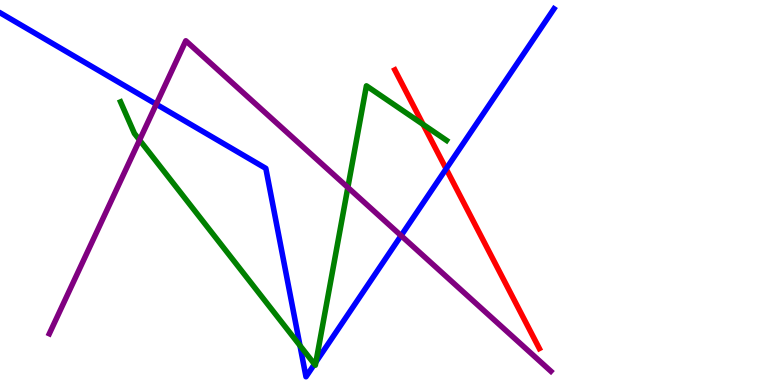[{'lines': ['blue', 'red'], 'intersections': [{'x': 5.76, 'y': 5.62}]}, {'lines': ['green', 'red'], 'intersections': [{'x': 5.46, 'y': 6.77}]}, {'lines': ['purple', 'red'], 'intersections': []}, {'lines': ['blue', 'green'], 'intersections': [{'x': 3.87, 'y': 1.02}, {'x': 4.06, 'y': 0.541}, {'x': 4.08, 'y': 0.598}]}, {'lines': ['blue', 'purple'], 'intersections': [{'x': 2.02, 'y': 7.29}, {'x': 5.18, 'y': 3.88}]}, {'lines': ['green', 'purple'], 'intersections': [{'x': 1.8, 'y': 6.36}, {'x': 4.49, 'y': 5.13}]}]